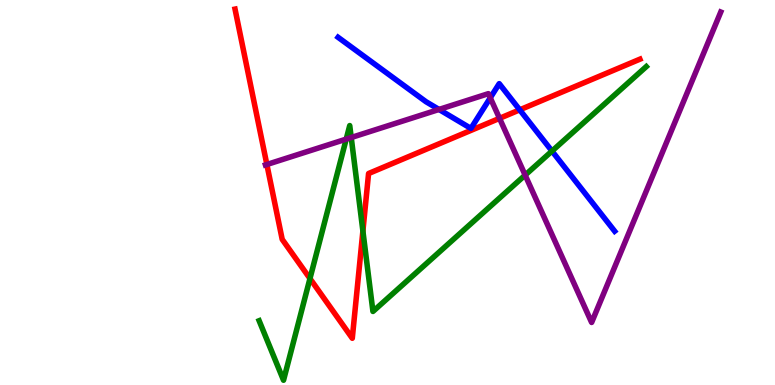[{'lines': ['blue', 'red'], 'intersections': [{'x': 6.71, 'y': 7.15}]}, {'lines': ['green', 'red'], 'intersections': [{'x': 4.0, 'y': 2.77}, {'x': 4.68, 'y': 4.0}]}, {'lines': ['purple', 'red'], 'intersections': [{'x': 3.44, 'y': 5.73}, {'x': 6.45, 'y': 6.93}]}, {'lines': ['blue', 'green'], 'intersections': [{'x': 7.12, 'y': 6.08}]}, {'lines': ['blue', 'purple'], 'intersections': [{'x': 5.66, 'y': 7.16}, {'x': 6.33, 'y': 7.46}]}, {'lines': ['green', 'purple'], 'intersections': [{'x': 4.47, 'y': 6.39}, {'x': 4.53, 'y': 6.43}, {'x': 6.78, 'y': 5.45}]}]